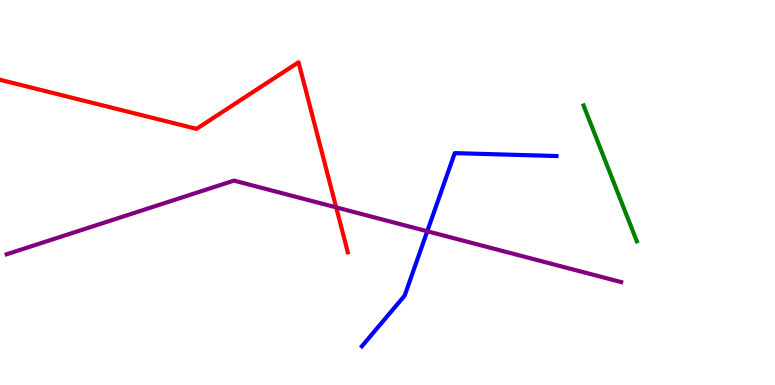[{'lines': ['blue', 'red'], 'intersections': []}, {'lines': ['green', 'red'], 'intersections': []}, {'lines': ['purple', 'red'], 'intersections': [{'x': 4.34, 'y': 4.61}]}, {'lines': ['blue', 'green'], 'intersections': []}, {'lines': ['blue', 'purple'], 'intersections': [{'x': 5.51, 'y': 3.99}]}, {'lines': ['green', 'purple'], 'intersections': []}]